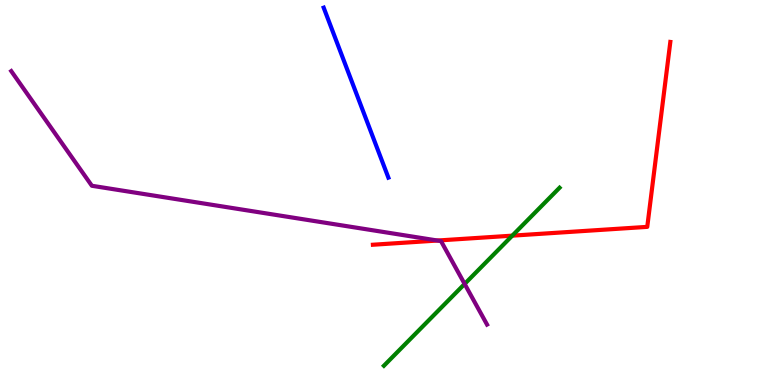[{'lines': ['blue', 'red'], 'intersections': []}, {'lines': ['green', 'red'], 'intersections': [{'x': 6.61, 'y': 3.88}]}, {'lines': ['purple', 'red'], 'intersections': [{'x': 5.64, 'y': 3.75}]}, {'lines': ['blue', 'green'], 'intersections': []}, {'lines': ['blue', 'purple'], 'intersections': []}, {'lines': ['green', 'purple'], 'intersections': [{'x': 6.0, 'y': 2.62}]}]